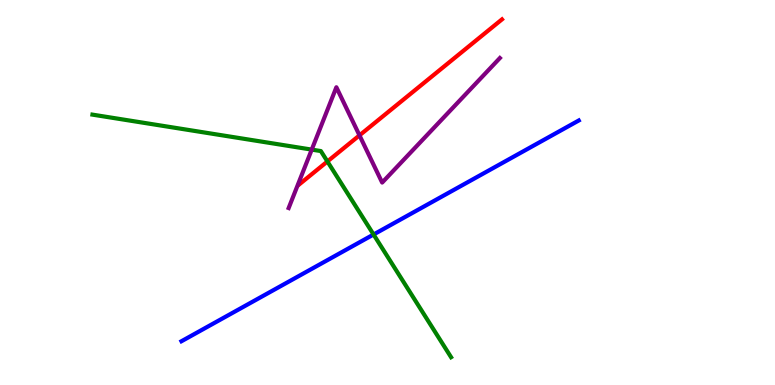[{'lines': ['blue', 'red'], 'intersections': []}, {'lines': ['green', 'red'], 'intersections': [{'x': 4.22, 'y': 5.81}]}, {'lines': ['purple', 'red'], 'intersections': [{'x': 4.64, 'y': 6.48}]}, {'lines': ['blue', 'green'], 'intersections': [{'x': 4.82, 'y': 3.91}]}, {'lines': ['blue', 'purple'], 'intersections': []}, {'lines': ['green', 'purple'], 'intersections': [{'x': 4.02, 'y': 6.11}]}]